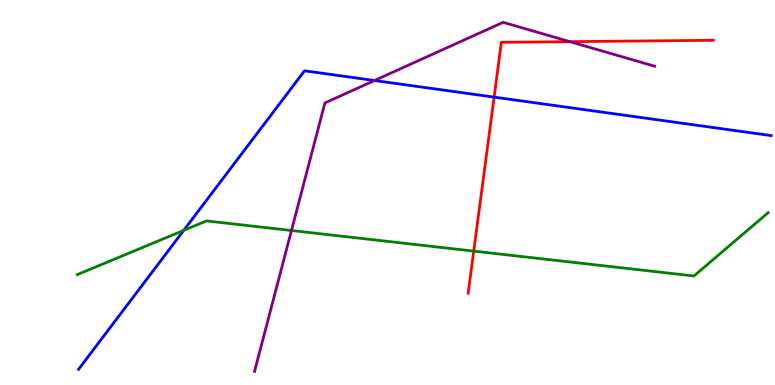[{'lines': ['blue', 'red'], 'intersections': [{'x': 6.38, 'y': 7.48}]}, {'lines': ['green', 'red'], 'intersections': [{'x': 6.11, 'y': 3.48}]}, {'lines': ['purple', 'red'], 'intersections': [{'x': 7.35, 'y': 8.92}]}, {'lines': ['blue', 'green'], 'intersections': [{'x': 2.37, 'y': 4.02}]}, {'lines': ['blue', 'purple'], 'intersections': [{'x': 4.83, 'y': 7.91}]}, {'lines': ['green', 'purple'], 'intersections': [{'x': 3.76, 'y': 4.01}]}]